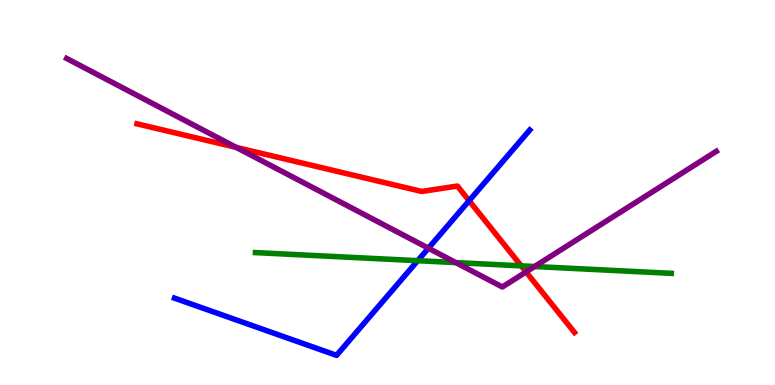[{'lines': ['blue', 'red'], 'intersections': [{'x': 6.05, 'y': 4.79}]}, {'lines': ['green', 'red'], 'intersections': [{'x': 6.73, 'y': 3.09}]}, {'lines': ['purple', 'red'], 'intersections': [{'x': 3.05, 'y': 6.17}, {'x': 6.79, 'y': 2.94}]}, {'lines': ['blue', 'green'], 'intersections': [{'x': 5.39, 'y': 3.23}]}, {'lines': ['blue', 'purple'], 'intersections': [{'x': 5.53, 'y': 3.55}]}, {'lines': ['green', 'purple'], 'intersections': [{'x': 5.88, 'y': 3.18}, {'x': 6.9, 'y': 3.08}]}]